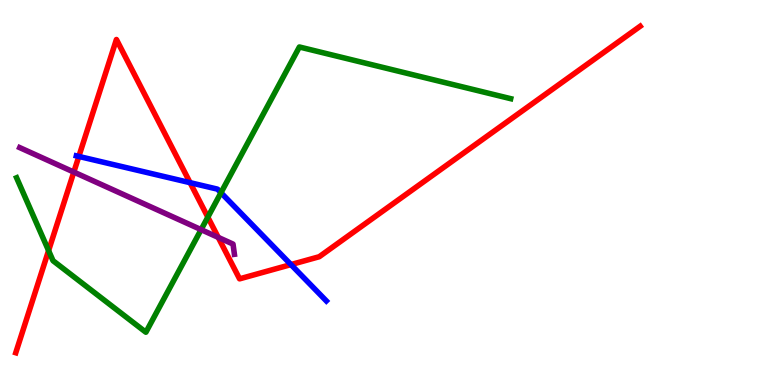[{'lines': ['blue', 'red'], 'intersections': [{'x': 1.02, 'y': 5.94}, {'x': 2.45, 'y': 5.26}, {'x': 3.75, 'y': 3.13}]}, {'lines': ['green', 'red'], 'intersections': [{'x': 0.627, 'y': 3.49}, {'x': 2.68, 'y': 4.36}]}, {'lines': ['purple', 'red'], 'intersections': [{'x': 0.952, 'y': 5.53}, {'x': 2.82, 'y': 3.83}]}, {'lines': ['blue', 'green'], 'intersections': [{'x': 2.85, 'y': 4.99}]}, {'lines': ['blue', 'purple'], 'intersections': []}, {'lines': ['green', 'purple'], 'intersections': [{'x': 2.59, 'y': 4.04}]}]